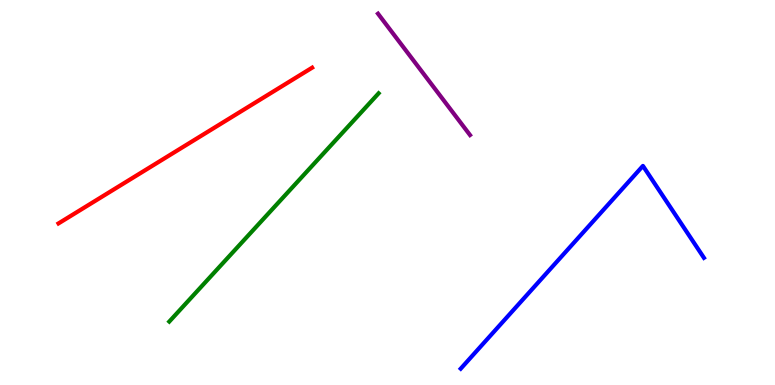[{'lines': ['blue', 'red'], 'intersections': []}, {'lines': ['green', 'red'], 'intersections': []}, {'lines': ['purple', 'red'], 'intersections': []}, {'lines': ['blue', 'green'], 'intersections': []}, {'lines': ['blue', 'purple'], 'intersections': []}, {'lines': ['green', 'purple'], 'intersections': []}]